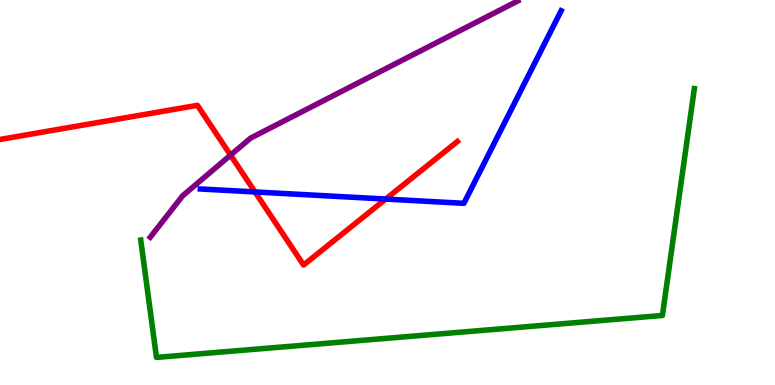[{'lines': ['blue', 'red'], 'intersections': [{'x': 3.29, 'y': 5.01}, {'x': 4.98, 'y': 4.83}]}, {'lines': ['green', 'red'], 'intersections': []}, {'lines': ['purple', 'red'], 'intersections': [{'x': 2.97, 'y': 5.97}]}, {'lines': ['blue', 'green'], 'intersections': []}, {'lines': ['blue', 'purple'], 'intersections': []}, {'lines': ['green', 'purple'], 'intersections': []}]